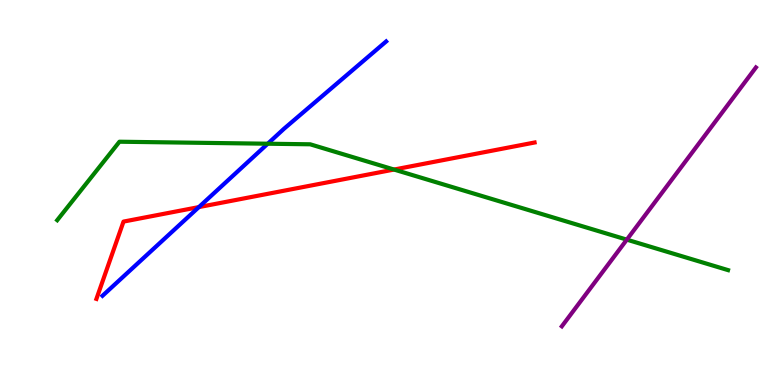[{'lines': ['blue', 'red'], 'intersections': [{'x': 2.57, 'y': 4.62}]}, {'lines': ['green', 'red'], 'intersections': [{'x': 5.08, 'y': 5.6}]}, {'lines': ['purple', 'red'], 'intersections': []}, {'lines': ['blue', 'green'], 'intersections': [{'x': 3.45, 'y': 6.27}]}, {'lines': ['blue', 'purple'], 'intersections': []}, {'lines': ['green', 'purple'], 'intersections': [{'x': 8.09, 'y': 3.78}]}]